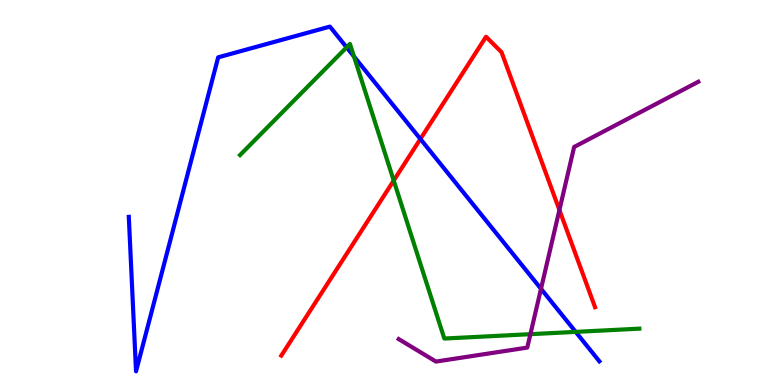[{'lines': ['blue', 'red'], 'intersections': [{'x': 5.42, 'y': 6.39}]}, {'lines': ['green', 'red'], 'intersections': [{'x': 5.08, 'y': 5.31}]}, {'lines': ['purple', 'red'], 'intersections': [{'x': 7.22, 'y': 4.55}]}, {'lines': ['blue', 'green'], 'intersections': [{'x': 4.47, 'y': 8.77}, {'x': 4.57, 'y': 8.53}, {'x': 7.43, 'y': 1.38}]}, {'lines': ['blue', 'purple'], 'intersections': [{'x': 6.98, 'y': 2.5}]}, {'lines': ['green', 'purple'], 'intersections': [{'x': 6.84, 'y': 1.32}]}]